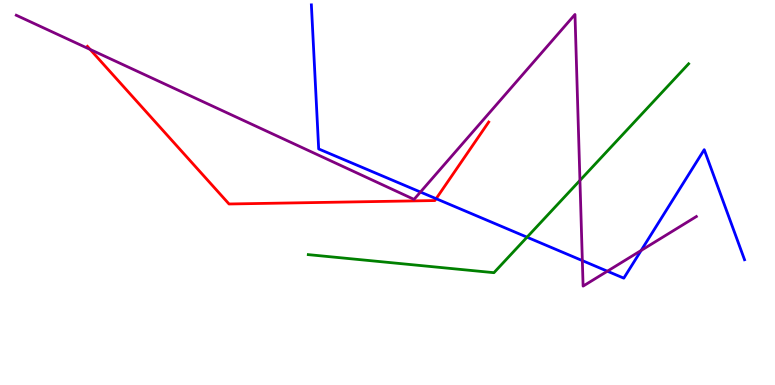[{'lines': ['blue', 'red'], 'intersections': [{'x': 5.63, 'y': 4.84}]}, {'lines': ['green', 'red'], 'intersections': []}, {'lines': ['purple', 'red'], 'intersections': [{'x': 1.16, 'y': 8.72}]}, {'lines': ['blue', 'green'], 'intersections': [{'x': 6.8, 'y': 3.84}]}, {'lines': ['blue', 'purple'], 'intersections': [{'x': 5.43, 'y': 5.01}, {'x': 7.51, 'y': 3.23}, {'x': 7.84, 'y': 2.96}, {'x': 8.27, 'y': 3.49}]}, {'lines': ['green', 'purple'], 'intersections': [{'x': 7.48, 'y': 5.31}]}]